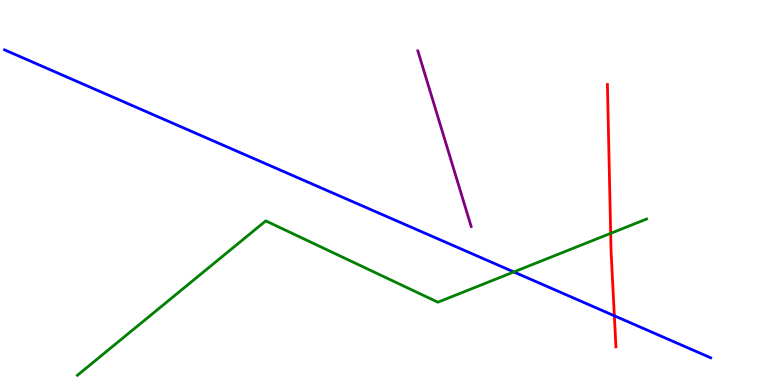[{'lines': ['blue', 'red'], 'intersections': [{'x': 7.93, 'y': 1.8}]}, {'lines': ['green', 'red'], 'intersections': [{'x': 7.88, 'y': 3.94}]}, {'lines': ['purple', 'red'], 'intersections': []}, {'lines': ['blue', 'green'], 'intersections': [{'x': 6.63, 'y': 2.94}]}, {'lines': ['blue', 'purple'], 'intersections': []}, {'lines': ['green', 'purple'], 'intersections': []}]